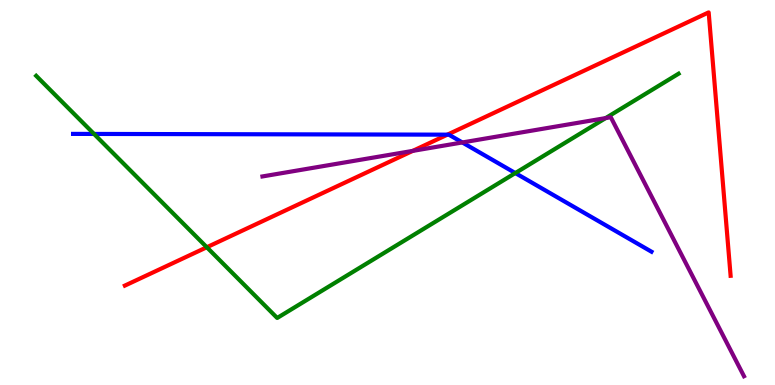[{'lines': ['blue', 'red'], 'intersections': [{'x': 5.77, 'y': 6.5}]}, {'lines': ['green', 'red'], 'intersections': [{'x': 2.67, 'y': 3.58}]}, {'lines': ['purple', 'red'], 'intersections': [{'x': 5.33, 'y': 6.08}]}, {'lines': ['blue', 'green'], 'intersections': [{'x': 1.21, 'y': 6.52}, {'x': 6.65, 'y': 5.5}]}, {'lines': ['blue', 'purple'], 'intersections': [{'x': 5.97, 'y': 6.3}]}, {'lines': ['green', 'purple'], 'intersections': [{'x': 7.81, 'y': 6.93}]}]